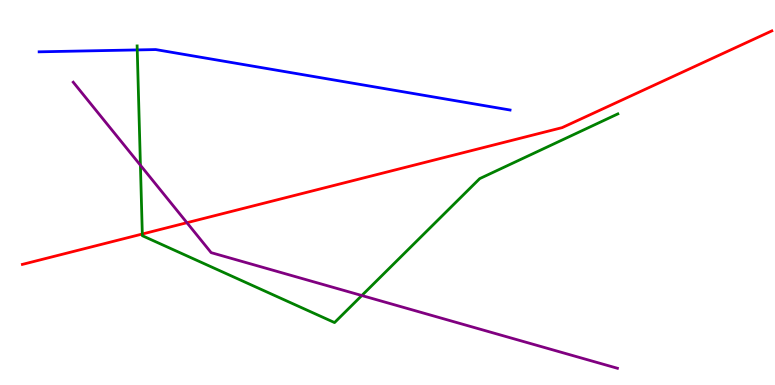[{'lines': ['blue', 'red'], 'intersections': []}, {'lines': ['green', 'red'], 'intersections': [{'x': 1.84, 'y': 3.92}]}, {'lines': ['purple', 'red'], 'intersections': [{'x': 2.41, 'y': 4.22}]}, {'lines': ['blue', 'green'], 'intersections': [{'x': 1.77, 'y': 8.7}]}, {'lines': ['blue', 'purple'], 'intersections': []}, {'lines': ['green', 'purple'], 'intersections': [{'x': 1.81, 'y': 5.71}, {'x': 4.67, 'y': 2.32}]}]